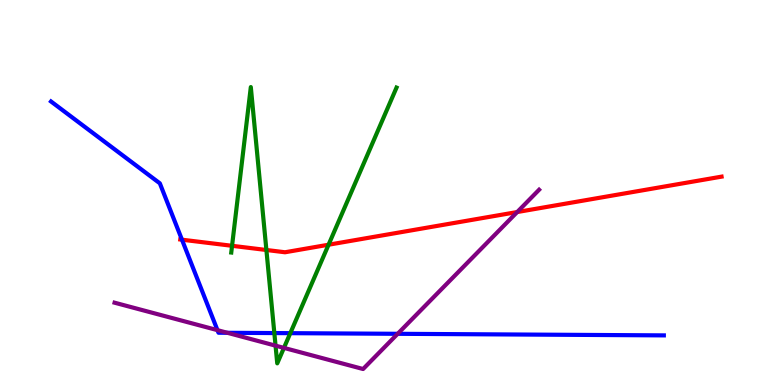[{'lines': ['blue', 'red'], 'intersections': [{'x': 2.35, 'y': 3.77}]}, {'lines': ['green', 'red'], 'intersections': [{'x': 2.99, 'y': 3.62}, {'x': 3.44, 'y': 3.51}, {'x': 4.24, 'y': 3.64}]}, {'lines': ['purple', 'red'], 'intersections': [{'x': 6.67, 'y': 4.49}]}, {'lines': ['blue', 'green'], 'intersections': [{'x': 3.54, 'y': 1.35}, {'x': 3.75, 'y': 1.35}]}, {'lines': ['blue', 'purple'], 'intersections': [{'x': 2.81, 'y': 1.42}, {'x': 2.93, 'y': 1.36}, {'x': 5.13, 'y': 1.33}]}, {'lines': ['green', 'purple'], 'intersections': [{'x': 3.56, 'y': 1.02}, {'x': 3.66, 'y': 0.964}]}]